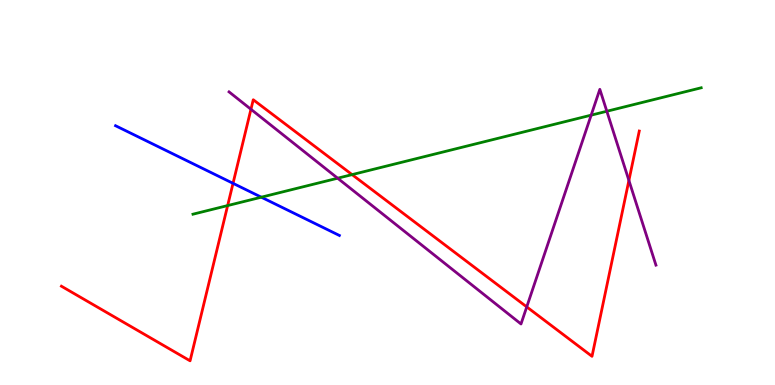[{'lines': ['blue', 'red'], 'intersections': [{'x': 3.01, 'y': 5.24}]}, {'lines': ['green', 'red'], 'intersections': [{'x': 2.94, 'y': 4.66}, {'x': 4.54, 'y': 5.46}]}, {'lines': ['purple', 'red'], 'intersections': [{'x': 3.24, 'y': 7.16}, {'x': 6.8, 'y': 2.03}, {'x': 8.11, 'y': 5.31}]}, {'lines': ['blue', 'green'], 'intersections': [{'x': 3.37, 'y': 4.88}]}, {'lines': ['blue', 'purple'], 'intersections': []}, {'lines': ['green', 'purple'], 'intersections': [{'x': 4.36, 'y': 5.37}, {'x': 7.63, 'y': 7.01}, {'x': 7.83, 'y': 7.11}]}]